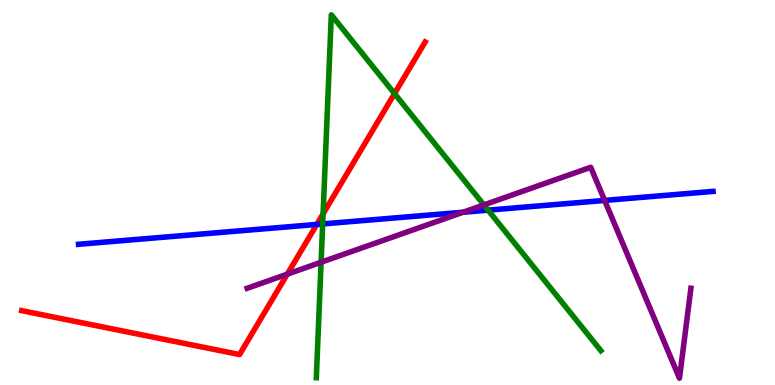[{'lines': ['blue', 'red'], 'intersections': [{'x': 4.09, 'y': 4.17}]}, {'lines': ['green', 'red'], 'intersections': [{'x': 4.17, 'y': 4.45}, {'x': 5.09, 'y': 7.57}]}, {'lines': ['purple', 'red'], 'intersections': [{'x': 3.71, 'y': 2.88}]}, {'lines': ['blue', 'green'], 'intersections': [{'x': 4.16, 'y': 4.18}, {'x': 6.3, 'y': 4.54}]}, {'lines': ['blue', 'purple'], 'intersections': [{'x': 5.98, 'y': 4.49}, {'x': 7.8, 'y': 4.79}]}, {'lines': ['green', 'purple'], 'intersections': [{'x': 4.14, 'y': 3.19}, {'x': 6.24, 'y': 4.68}]}]